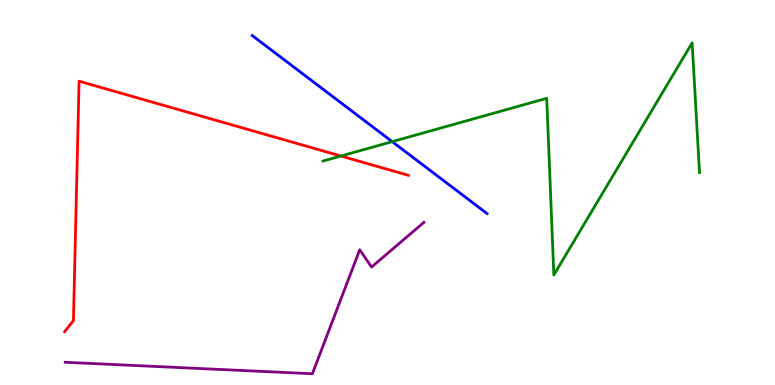[{'lines': ['blue', 'red'], 'intersections': []}, {'lines': ['green', 'red'], 'intersections': [{'x': 4.4, 'y': 5.95}]}, {'lines': ['purple', 'red'], 'intersections': []}, {'lines': ['blue', 'green'], 'intersections': [{'x': 5.06, 'y': 6.32}]}, {'lines': ['blue', 'purple'], 'intersections': []}, {'lines': ['green', 'purple'], 'intersections': []}]